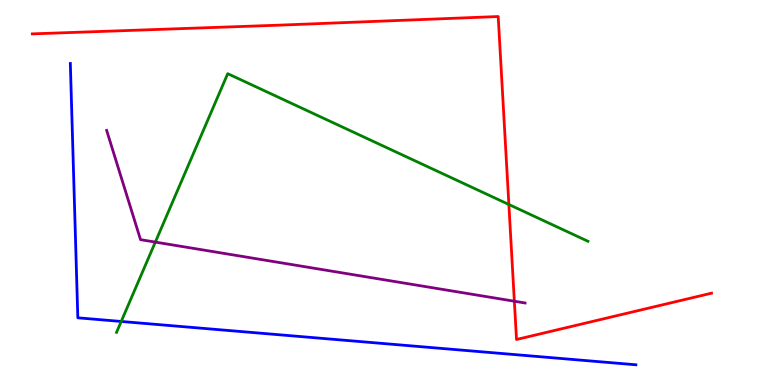[{'lines': ['blue', 'red'], 'intersections': []}, {'lines': ['green', 'red'], 'intersections': [{'x': 6.57, 'y': 4.69}]}, {'lines': ['purple', 'red'], 'intersections': [{'x': 6.64, 'y': 2.18}]}, {'lines': ['blue', 'green'], 'intersections': [{'x': 1.56, 'y': 1.65}]}, {'lines': ['blue', 'purple'], 'intersections': []}, {'lines': ['green', 'purple'], 'intersections': [{'x': 2.0, 'y': 3.71}]}]